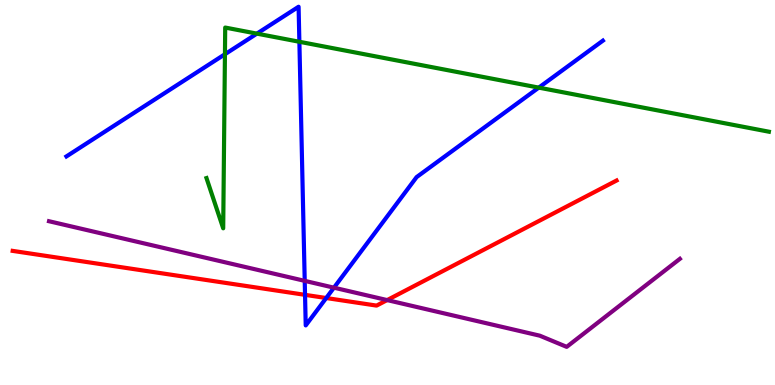[{'lines': ['blue', 'red'], 'intersections': [{'x': 3.94, 'y': 2.34}, {'x': 4.21, 'y': 2.26}]}, {'lines': ['green', 'red'], 'intersections': []}, {'lines': ['purple', 'red'], 'intersections': [{'x': 5.0, 'y': 2.21}]}, {'lines': ['blue', 'green'], 'intersections': [{'x': 2.9, 'y': 8.59}, {'x': 3.31, 'y': 9.13}, {'x': 3.86, 'y': 8.92}, {'x': 6.95, 'y': 7.72}]}, {'lines': ['blue', 'purple'], 'intersections': [{'x': 3.93, 'y': 2.7}, {'x': 4.31, 'y': 2.53}]}, {'lines': ['green', 'purple'], 'intersections': []}]